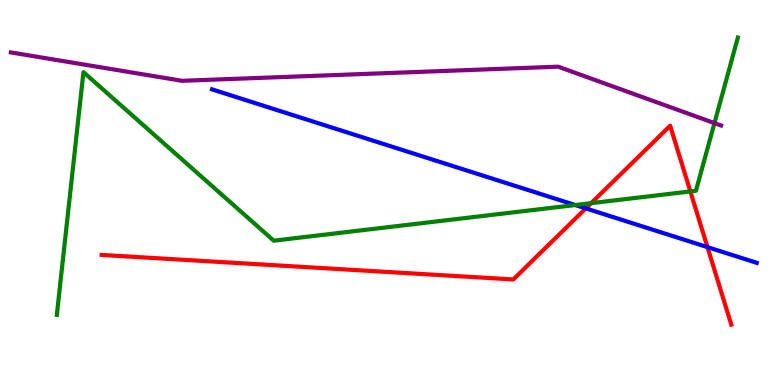[{'lines': ['blue', 'red'], 'intersections': [{'x': 7.56, 'y': 4.59}, {'x': 9.13, 'y': 3.58}]}, {'lines': ['green', 'red'], 'intersections': [{'x': 7.63, 'y': 4.72}, {'x': 8.91, 'y': 5.03}]}, {'lines': ['purple', 'red'], 'intersections': []}, {'lines': ['blue', 'green'], 'intersections': [{'x': 7.42, 'y': 4.67}]}, {'lines': ['blue', 'purple'], 'intersections': []}, {'lines': ['green', 'purple'], 'intersections': [{'x': 9.22, 'y': 6.8}]}]